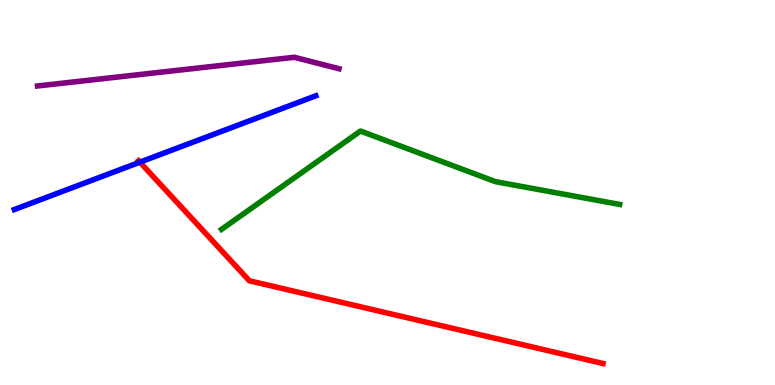[{'lines': ['blue', 'red'], 'intersections': [{'x': 1.81, 'y': 5.79}]}, {'lines': ['green', 'red'], 'intersections': []}, {'lines': ['purple', 'red'], 'intersections': []}, {'lines': ['blue', 'green'], 'intersections': []}, {'lines': ['blue', 'purple'], 'intersections': []}, {'lines': ['green', 'purple'], 'intersections': []}]